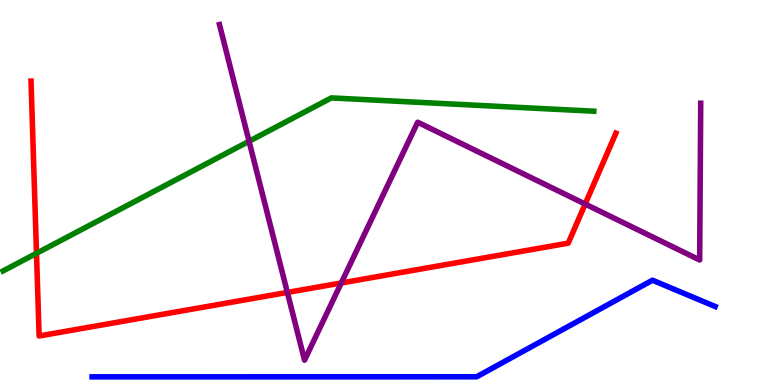[{'lines': ['blue', 'red'], 'intersections': []}, {'lines': ['green', 'red'], 'intersections': [{'x': 0.471, 'y': 3.42}]}, {'lines': ['purple', 'red'], 'intersections': [{'x': 3.71, 'y': 2.4}, {'x': 4.4, 'y': 2.65}, {'x': 7.55, 'y': 4.7}]}, {'lines': ['blue', 'green'], 'intersections': []}, {'lines': ['blue', 'purple'], 'intersections': []}, {'lines': ['green', 'purple'], 'intersections': [{'x': 3.21, 'y': 6.33}]}]